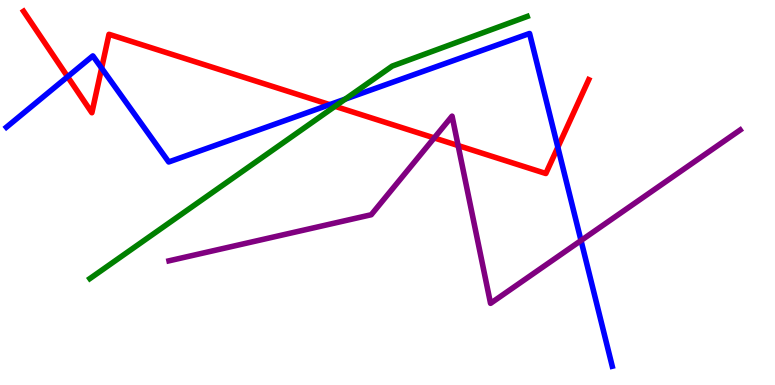[{'lines': ['blue', 'red'], 'intersections': [{'x': 0.872, 'y': 8.01}, {'x': 1.31, 'y': 8.23}, {'x': 4.25, 'y': 7.28}, {'x': 7.2, 'y': 6.18}]}, {'lines': ['green', 'red'], 'intersections': [{'x': 4.32, 'y': 7.24}]}, {'lines': ['purple', 'red'], 'intersections': [{'x': 5.6, 'y': 6.42}, {'x': 5.91, 'y': 6.22}]}, {'lines': ['blue', 'green'], 'intersections': [{'x': 4.45, 'y': 7.43}]}, {'lines': ['blue', 'purple'], 'intersections': [{'x': 7.5, 'y': 3.75}]}, {'lines': ['green', 'purple'], 'intersections': []}]